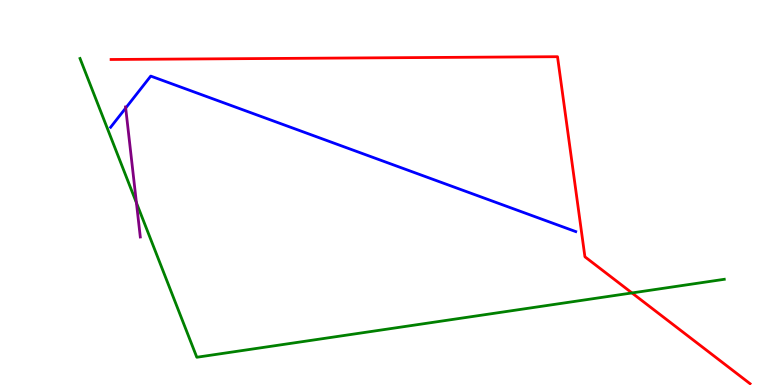[{'lines': ['blue', 'red'], 'intersections': []}, {'lines': ['green', 'red'], 'intersections': [{'x': 8.15, 'y': 2.39}]}, {'lines': ['purple', 'red'], 'intersections': []}, {'lines': ['blue', 'green'], 'intersections': []}, {'lines': ['blue', 'purple'], 'intersections': [{'x': 1.62, 'y': 7.19}]}, {'lines': ['green', 'purple'], 'intersections': [{'x': 1.76, 'y': 4.73}]}]